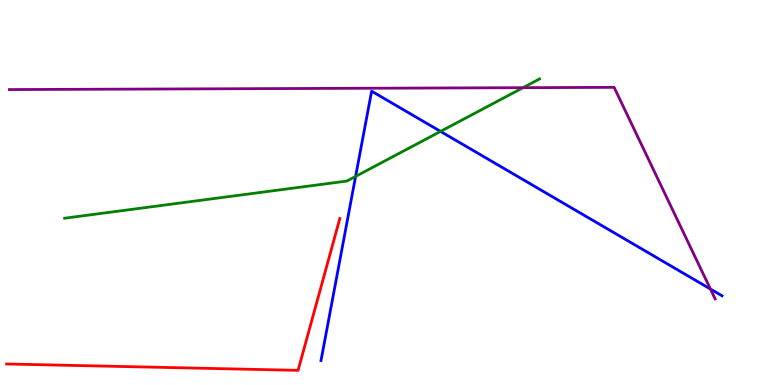[{'lines': ['blue', 'red'], 'intersections': []}, {'lines': ['green', 'red'], 'intersections': []}, {'lines': ['purple', 'red'], 'intersections': []}, {'lines': ['blue', 'green'], 'intersections': [{'x': 4.59, 'y': 5.42}, {'x': 5.68, 'y': 6.59}]}, {'lines': ['blue', 'purple'], 'intersections': [{'x': 9.17, 'y': 2.49}]}, {'lines': ['green', 'purple'], 'intersections': [{'x': 6.75, 'y': 7.72}]}]